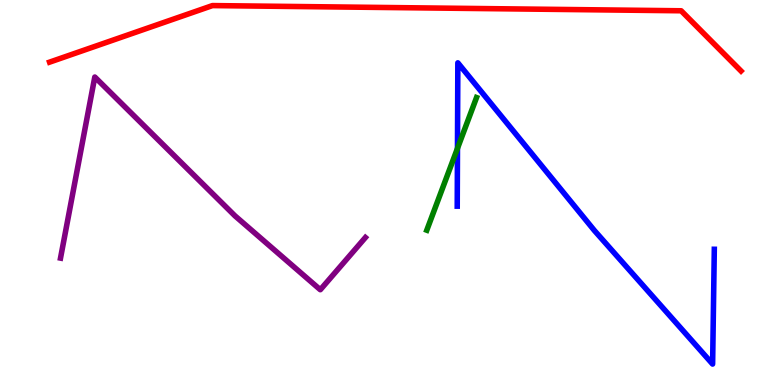[{'lines': ['blue', 'red'], 'intersections': []}, {'lines': ['green', 'red'], 'intersections': []}, {'lines': ['purple', 'red'], 'intersections': []}, {'lines': ['blue', 'green'], 'intersections': [{'x': 5.9, 'y': 6.15}]}, {'lines': ['blue', 'purple'], 'intersections': []}, {'lines': ['green', 'purple'], 'intersections': []}]